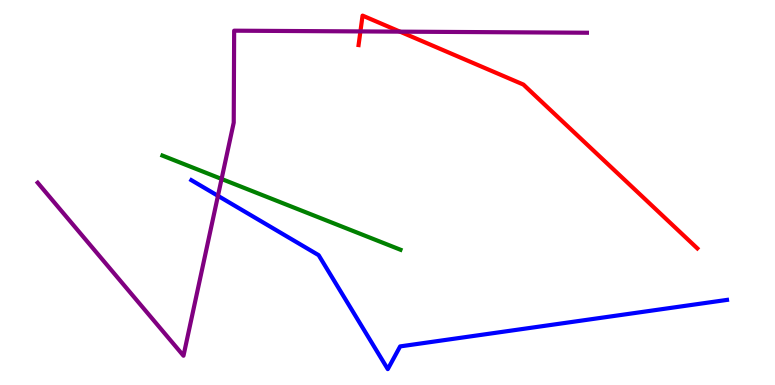[{'lines': ['blue', 'red'], 'intersections': []}, {'lines': ['green', 'red'], 'intersections': []}, {'lines': ['purple', 'red'], 'intersections': [{'x': 4.65, 'y': 9.18}, {'x': 5.16, 'y': 9.18}]}, {'lines': ['blue', 'green'], 'intersections': []}, {'lines': ['blue', 'purple'], 'intersections': [{'x': 2.81, 'y': 4.91}]}, {'lines': ['green', 'purple'], 'intersections': [{'x': 2.86, 'y': 5.35}]}]